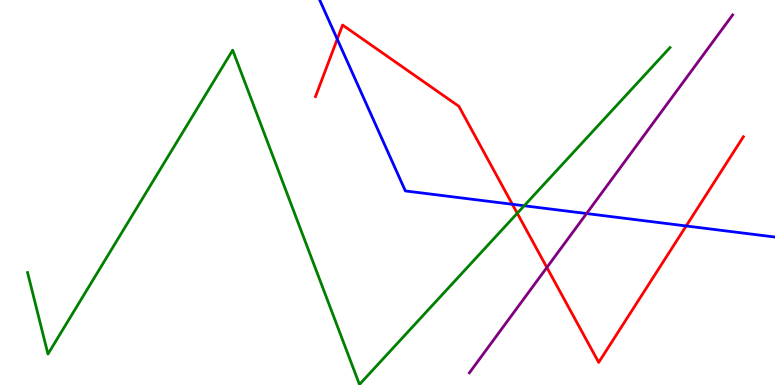[{'lines': ['blue', 'red'], 'intersections': [{'x': 4.35, 'y': 8.98}, {'x': 6.61, 'y': 4.69}, {'x': 8.85, 'y': 4.13}]}, {'lines': ['green', 'red'], 'intersections': [{'x': 6.67, 'y': 4.46}]}, {'lines': ['purple', 'red'], 'intersections': [{'x': 7.06, 'y': 3.05}]}, {'lines': ['blue', 'green'], 'intersections': [{'x': 6.76, 'y': 4.66}]}, {'lines': ['blue', 'purple'], 'intersections': [{'x': 7.57, 'y': 4.45}]}, {'lines': ['green', 'purple'], 'intersections': []}]